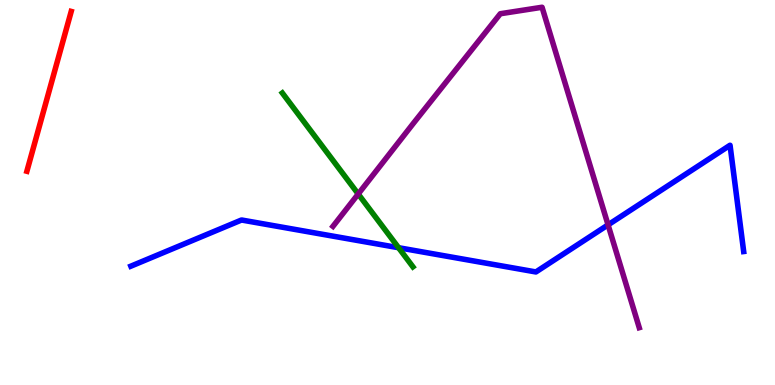[{'lines': ['blue', 'red'], 'intersections': []}, {'lines': ['green', 'red'], 'intersections': []}, {'lines': ['purple', 'red'], 'intersections': []}, {'lines': ['blue', 'green'], 'intersections': [{'x': 5.14, 'y': 3.57}]}, {'lines': ['blue', 'purple'], 'intersections': [{'x': 7.85, 'y': 4.16}]}, {'lines': ['green', 'purple'], 'intersections': [{'x': 4.62, 'y': 4.96}]}]